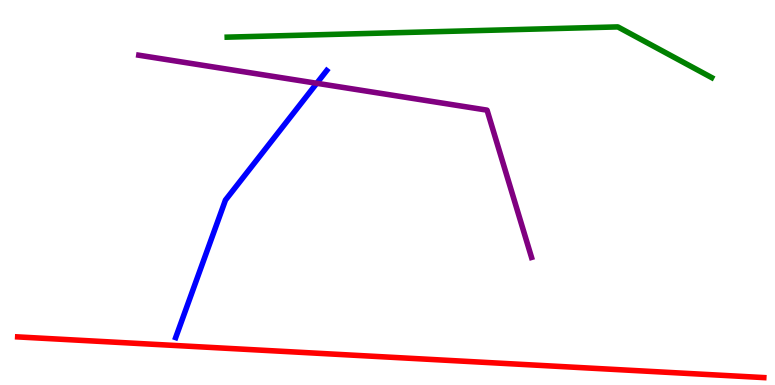[{'lines': ['blue', 'red'], 'intersections': []}, {'lines': ['green', 'red'], 'intersections': []}, {'lines': ['purple', 'red'], 'intersections': []}, {'lines': ['blue', 'green'], 'intersections': []}, {'lines': ['blue', 'purple'], 'intersections': [{'x': 4.09, 'y': 7.84}]}, {'lines': ['green', 'purple'], 'intersections': []}]